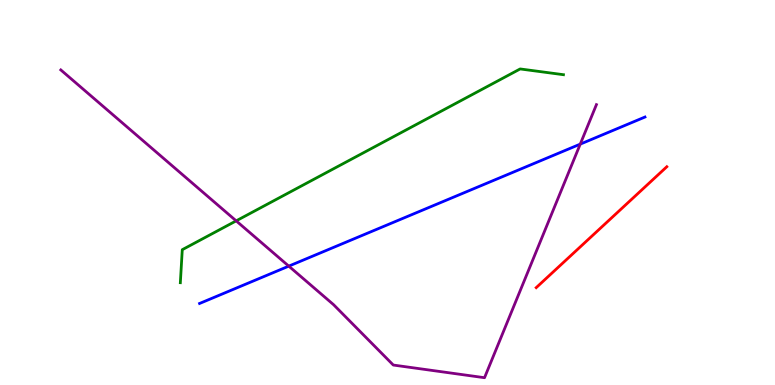[{'lines': ['blue', 'red'], 'intersections': []}, {'lines': ['green', 'red'], 'intersections': []}, {'lines': ['purple', 'red'], 'intersections': []}, {'lines': ['blue', 'green'], 'intersections': []}, {'lines': ['blue', 'purple'], 'intersections': [{'x': 3.73, 'y': 3.09}, {'x': 7.49, 'y': 6.26}]}, {'lines': ['green', 'purple'], 'intersections': [{'x': 3.05, 'y': 4.26}]}]